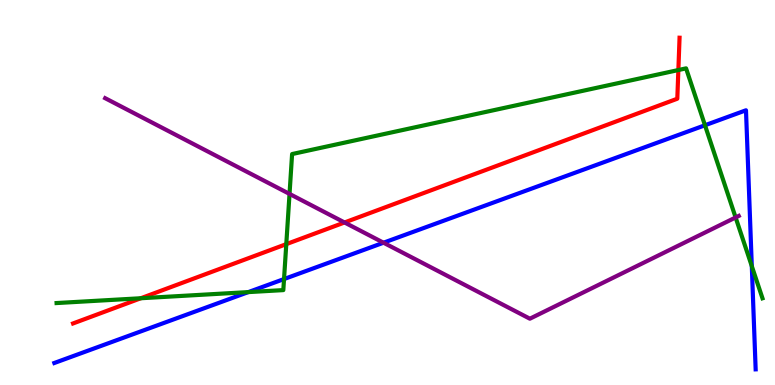[{'lines': ['blue', 'red'], 'intersections': []}, {'lines': ['green', 'red'], 'intersections': [{'x': 1.82, 'y': 2.25}, {'x': 3.69, 'y': 3.66}, {'x': 8.75, 'y': 8.18}]}, {'lines': ['purple', 'red'], 'intersections': [{'x': 4.45, 'y': 4.22}]}, {'lines': ['blue', 'green'], 'intersections': [{'x': 3.2, 'y': 2.41}, {'x': 3.66, 'y': 2.75}, {'x': 9.1, 'y': 6.75}, {'x': 9.7, 'y': 3.09}]}, {'lines': ['blue', 'purple'], 'intersections': [{'x': 4.95, 'y': 3.7}]}, {'lines': ['green', 'purple'], 'intersections': [{'x': 3.74, 'y': 4.96}, {'x': 9.49, 'y': 4.35}]}]